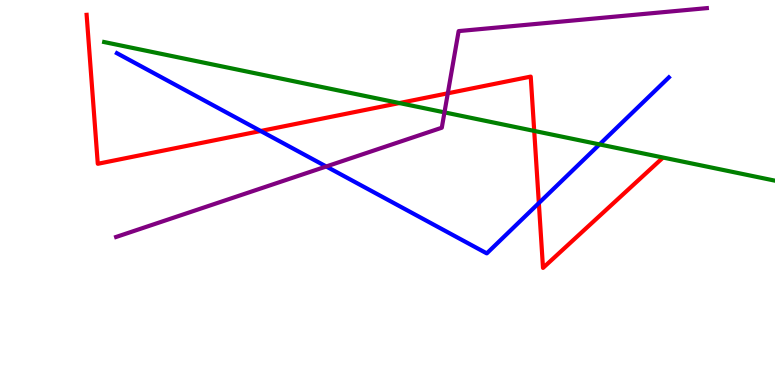[{'lines': ['blue', 'red'], 'intersections': [{'x': 3.36, 'y': 6.6}, {'x': 6.95, 'y': 4.73}]}, {'lines': ['green', 'red'], 'intersections': [{'x': 5.15, 'y': 7.32}, {'x': 6.89, 'y': 6.6}]}, {'lines': ['purple', 'red'], 'intersections': [{'x': 5.78, 'y': 7.58}]}, {'lines': ['blue', 'green'], 'intersections': [{'x': 7.74, 'y': 6.25}]}, {'lines': ['blue', 'purple'], 'intersections': [{'x': 4.21, 'y': 5.68}]}, {'lines': ['green', 'purple'], 'intersections': [{'x': 5.74, 'y': 7.08}]}]